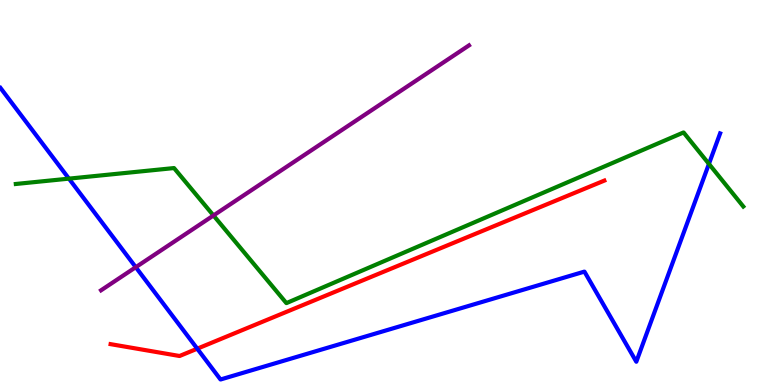[{'lines': ['blue', 'red'], 'intersections': [{'x': 2.55, 'y': 0.943}]}, {'lines': ['green', 'red'], 'intersections': []}, {'lines': ['purple', 'red'], 'intersections': []}, {'lines': ['blue', 'green'], 'intersections': [{'x': 0.889, 'y': 5.36}, {'x': 9.15, 'y': 5.74}]}, {'lines': ['blue', 'purple'], 'intersections': [{'x': 1.75, 'y': 3.06}]}, {'lines': ['green', 'purple'], 'intersections': [{'x': 2.75, 'y': 4.4}]}]